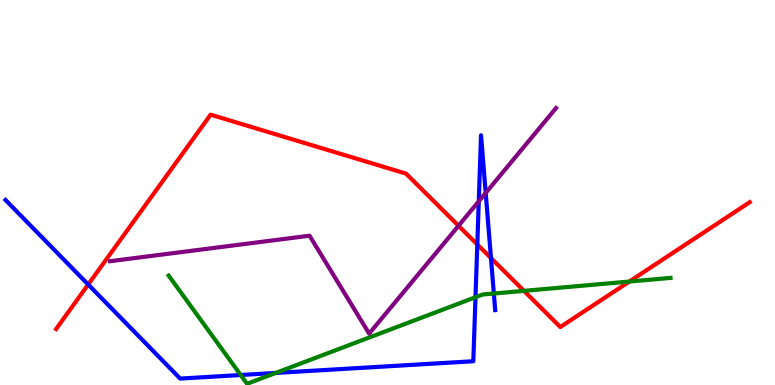[{'lines': ['blue', 'red'], 'intersections': [{'x': 1.14, 'y': 2.61}, {'x': 6.16, 'y': 3.65}, {'x': 6.34, 'y': 3.3}]}, {'lines': ['green', 'red'], 'intersections': [{'x': 6.76, 'y': 2.45}, {'x': 8.12, 'y': 2.69}]}, {'lines': ['purple', 'red'], 'intersections': [{'x': 5.92, 'y': 4.14}]}, {'lines': ['blue', 'green'], 'intersections': [{'x': 3.11, 'y': 0.26}, {'x': 3.56, 'y': 0.313}, {'x': 6.14, 'y': 2.28}, {'x': 6.37, 'y': 2.38}]}, {'lines': ['blue', 'purple'], 'intersections': [{'x': 6.18, 'y': 4.77}, {'x': 6.27, 'y': 4.99}]}, {'lines': ['green', 'purple'], 'intersections': []}]